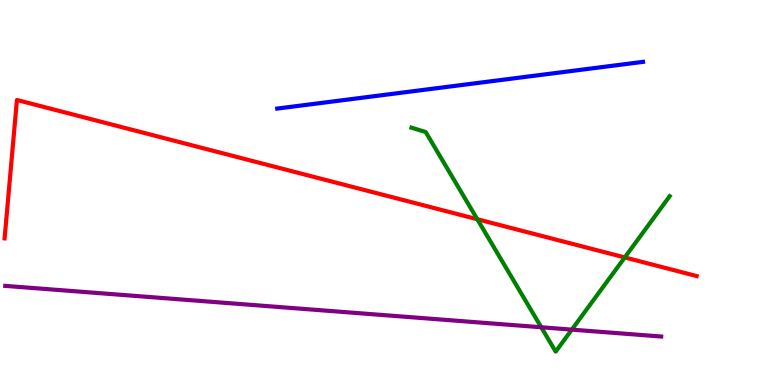[{'lines': ['blue', 'red'], 'intersections': []}, {'lines': ['green', 'red'], 'intersections': [{'x': 6.16, 'y': 4.31}, {'x': 8.06, 'y': 3.31}]}, {'lines': ['purple', 'red'], 'intersections': []}, {'lines': ['blue', 'green'], 'intersections': []}, {'lines': ['blue', 'purple'], 'intersections': []}, {'lines': ['green', 'purple'], 'intersections': [{'x': 6.98, 'y': 1.5}, {'x': 7.38, 'y': 1.44}]}]